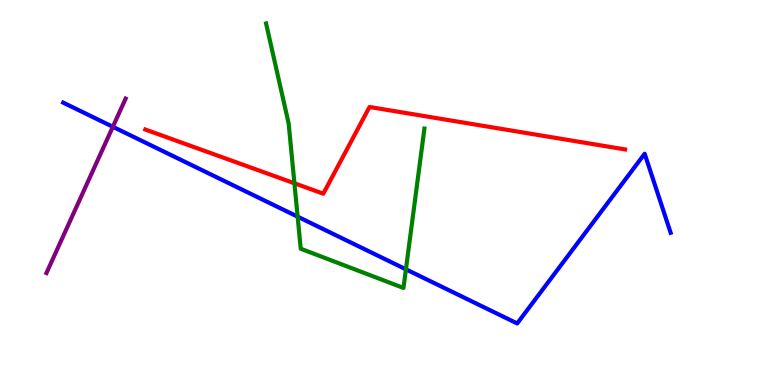[{'lines': ['blue', 'red'], 'intersections': []}, {'lines': ['green', 'red'], 'intersections': [{'x': 3.8, 'y': 5.24}]}, {'lines': ['purple', 'red'], 'intersections': []}, {'lines': ['blue', 'green'], 'intersections': [{'x': 3.84, 'y': 4.37}, {'x': 5.24, 'y': 3.0}]}, {'lines': ['blue', 'purple'], 'intersections': [{'x': 1.46, 'y': 6.71}]}, {'lines': ['green', 'purple'], 'intersections': []}]